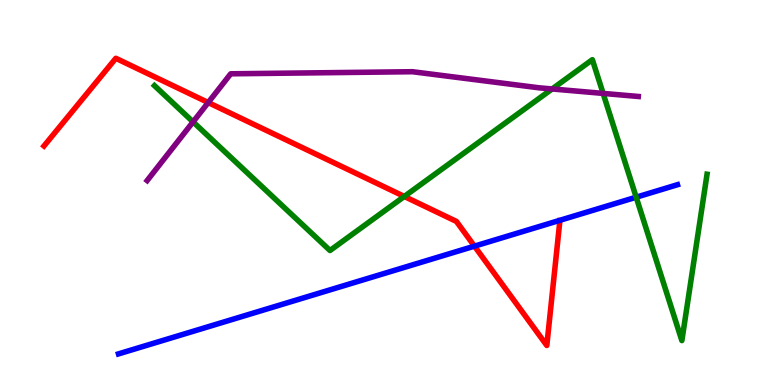[{'lines': ['blue', 'red'], 'intersections': [{'x': 6.12, 'y': 3.61}]}, {'lines': ['green', 'red'], 'intersections': [{'x': 5.22, 'y': 4.9}]}, {'lines': ['purple', 'red'], 'intersections': [{'x': 2.69, 'y': 7.34}]}, {'lines': ['blue', 'green'], 'intersections': [{'x': 8.21, 'y': 4.88}]}, {'lines': ['blue', 'purple'], 'intersections': []}, {'lines': ['green', 'purple'], 'intersections': [{'x': 2.49, 'y': 6.83}, {'x': 7.12, 'y': 7.69}, {'x': 7.78, 'y': 7.57}]}]